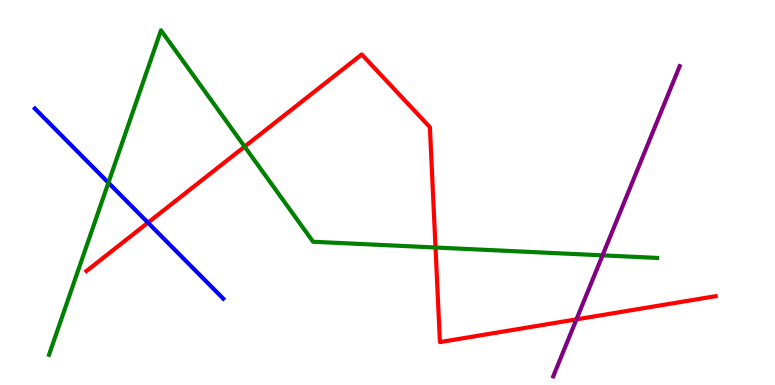[{'lines': ['blue', 'red'], 'intersections': [{'x': 1.91, 'y': 4.22}]}, {'lines': ['green', 'red'], 'intersections': [{'x': 3.16, 'y': 6.19}, {'x': 5.62, 'y': 3.57}]}, {'lines': ['purple', 'red'], 'intersections': [{'x': 7.44, 'y': 1.7}]}, {'lines': ['blue', 'green'], 'intersections': [{'x': 1.4, 'y': 5.25}]}, {'lines': ['blue', 'purple'], 'intersections': []}, {'lines': ['green', 'purple'], 'intersections': [{'x': 7.77, 'y': 3.37}]}]